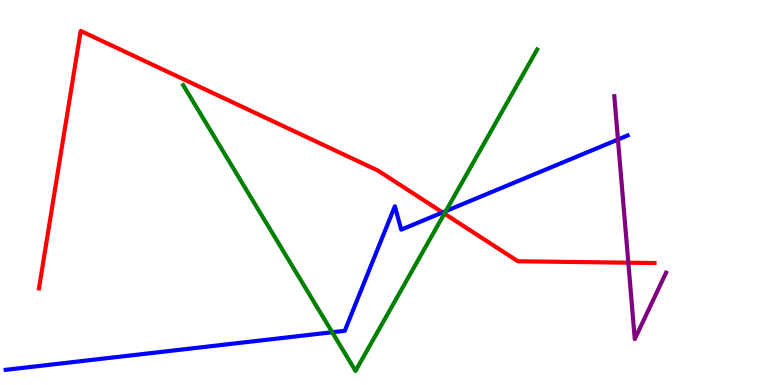[{'lines': ['blue', 'red'], 'intersections': [{'x': 5.71, 'y': 4.48}]}, {'lines': ['green', 'red'], 'intersections': [{'x': 5.73, 'y': 4.45}]}, {'lines': ['purple', 'red'], 'intersections': [{'x': 8.11, 'y': 3.18}]}, {'lines': ['blue', 'green'], 'intersections': [{'x': 4.29, 'y': 1.37}, {'x': 5.75, 'y': 4.52}]}, {'lines': ['blue', 'purple'], 'intersections': [{'x': 7.97, 'y': 6.38}]}, {'lines': ['green', 'purple'], 'intersections': []}]